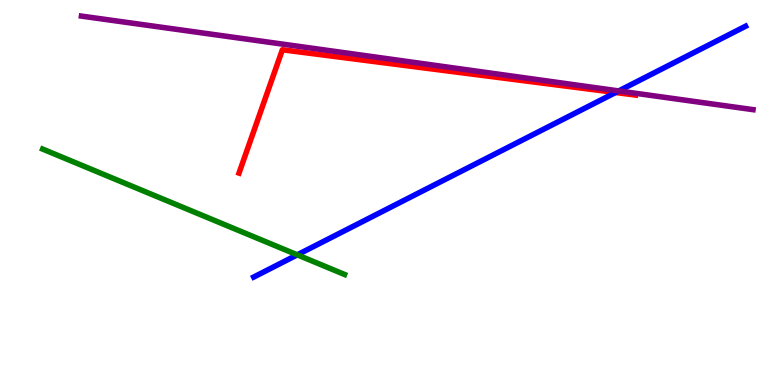[{'lines': ['blue', 'red'], 'intersections': [{'x': 7.94, 'y': 7.6}]}, {'lines': ['green', 'red'], 'intersections': []}, {'lines': ['purple', 'red'], 'intersections': []}, {'lines': ['blue', 'green'], 'intersections': [{'x': 3.84, 'y': 3.38}]}, {'lines': ['blue', 'purple'], 'intersections': [{'x': 7.98, 'y': 7.64}]}, {'lines': ['green', 'purple'], 'intersections': []}]